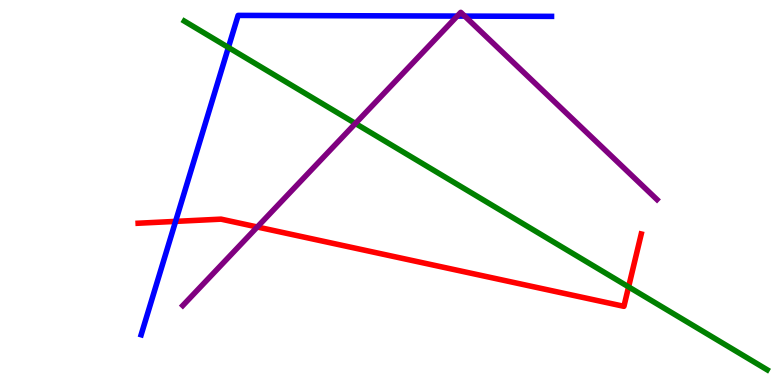[{'lines': ['blue', 'red'], 'intersections': [{'x': 2.27, 'y': 4.25}]}, {'lines': ['green', 'red'], 'intersections': [{'x': 8.11, 'y': 2.55}]}, {'lines': ['purple', 'red'], 'intersections': [{'x': 3.32, 'y': 4.1}]}, {'lines': ['blue', 'green'], 'intersections': [{'x': 2.95, 'y': 8.77}]}, {'lines': ['blue', 'purple'], 'intersections': [{'x': 5.9, 'y': 9.58}, {'x': 6.0, 'y': 9.58}]}, {'lines': ['green', 'purple'], 'intersections': [{'x': 4.59, 'y': 6.79}]}]